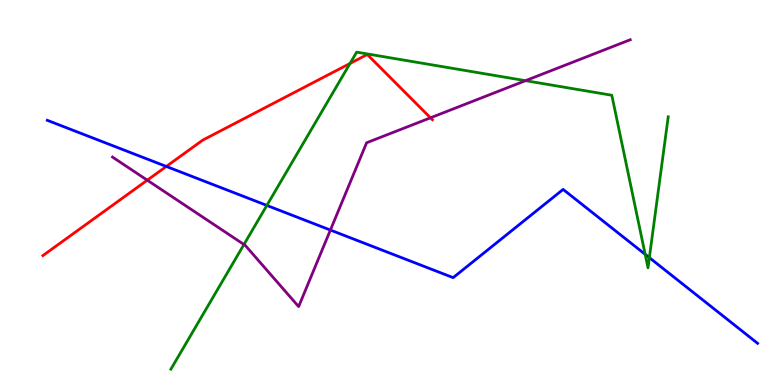[{'lines': ['blue', 'red'], 'intersections': [{'x': 2.15, 'y': 5.68}]}, {'lines': ['green', 'red'], 'intersections': [{'x': 4.52, 'y': 8.35}]}, {'lines': ['purple', 'red'], 'intersections': [{'x': 1.9, 'y': 5.32}, {'x': 5.55, 'y': 6.94}]}, {'lines': ['blue', 'green'], 'intersections': [{'x': 3.44, 'y': 4.66}, {'x': 8.32, 'y': 3.39}, {'x': 8.38, 'y': 3.31}]}, {'lines': ['blue', 'purple'], 'intersections': [{'x': 4.26, 'y': 4.02}]}, {'lines': ['green', 'purple'], 'intersections': [{'x': 3.15, 'y': 3.65}, {'x': 6.78, 'y': 7.9}]}]